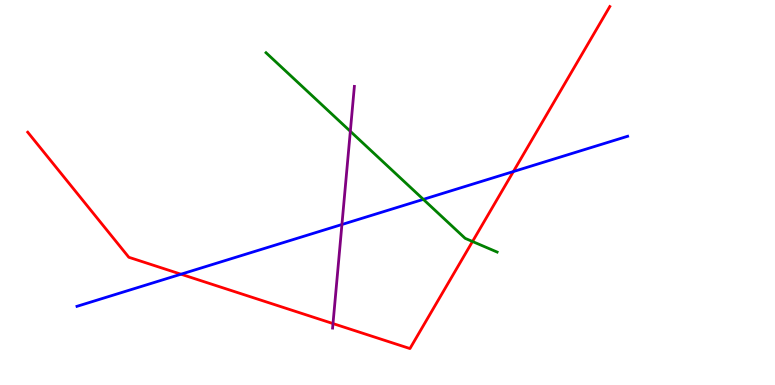[{'lines': ['blue', 'red'], 'intersections': [{'x': 2.34, 'y': 2.88}, {'x': 6.62, 'y': 5.54}]}, {'lines': ['green', 'red'], 'intersections': [{'x': 6.1, 'y': 3.73}]}, {'lines': ['purple', 'red'], 'intersections': [{'x': 4.3, 'y': 1.6}]}, {'lines': ['blue', 'green'], 'intersections': [{'x': 5.46, 'y': 4.82}]}, {'lines': ['blue', 'purple'], 'intersections': [{'x': 4.41, 'y': 4.17}]}, {'lines': ['green', 'purple'], 'intersections': [{'x': 4.52, 'y': 6.59}]}]